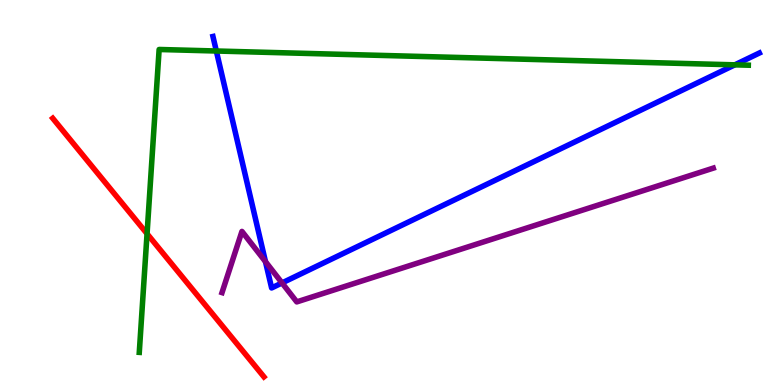[{'lines': ['blue', 'red'], 'intersections': []}, {'lines': ['green', 'red'], 'intersections': [{'x': 1.9, 'y': 3.93}]}, {'lines': ['purple', 'red'], 'intersections': []}, {'lines': ['blue', 'green'], 'intersections': [{'x': 2.79, 'y': 8.68}, {'x': 9.48, 'y': 8.32}]}, {'lines': ['blue', 'purple'], 'intersections': [{'x': 3.43, 'y': 3.2}, {'x': 3.64, 'y': 2.65}]}, {'lines': ['green', 'purple'], 'intersections': []}]